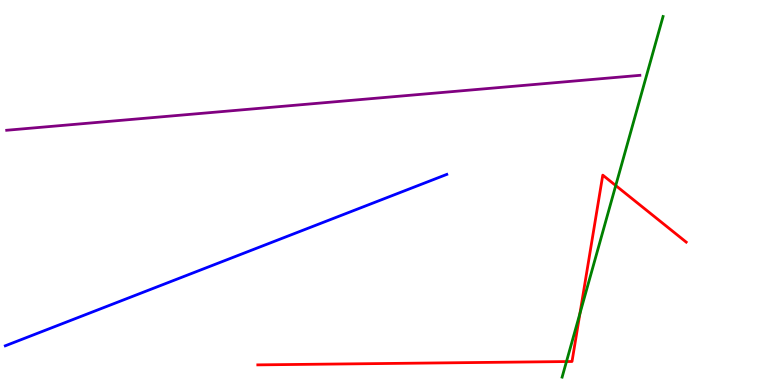[{'lines': ['blue', 'red'], 'intersections': []}, {'lines': ['green', 'red'], 'intersections': [{'x': 7.31, 'y': 0.609}, {'x': 7.48, 'y': 1.86}, {'x': 7.94, 'y': 5.18}]}, {'lines': ['purple', 'red'], 'intersections': []}, {'lines': ['blue', 'green'], 'intersections': []}, {'lines': ['blue', 'purple'], 'intersections': []}, {'lines': ['green', 'purple'], 'intersections': []}]